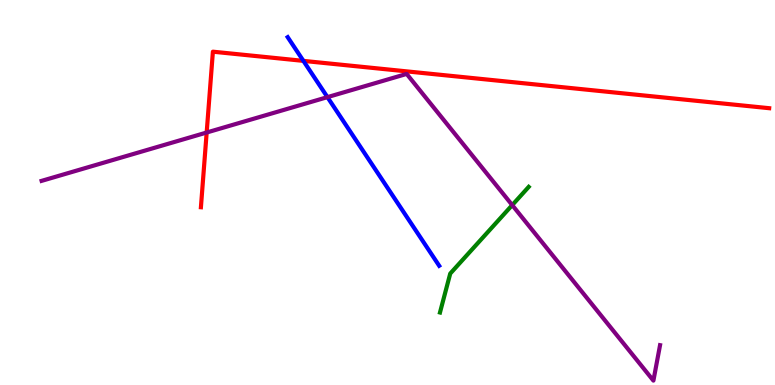[{'lines': ['blue', 'red'], 'intersections': [{'x': 3.91, 'y': 8.42}]}, {'lines': ['green', 'red'], 'intersections': []}, {'lines': ['purple', 'red'], 'intersections': [{'x': 2.67, 'y': 6.56}]}, {'lines': ['blue', 'green'], 'intersections': []}, {'lines': ['blue', 'purple'], 'intersections': [{'x': 4.23, 'y': 7.48}]}, {'lines': ['green', 'purple'], 'intersections': [{'x': 6.61, 'y': 4.67}]}]